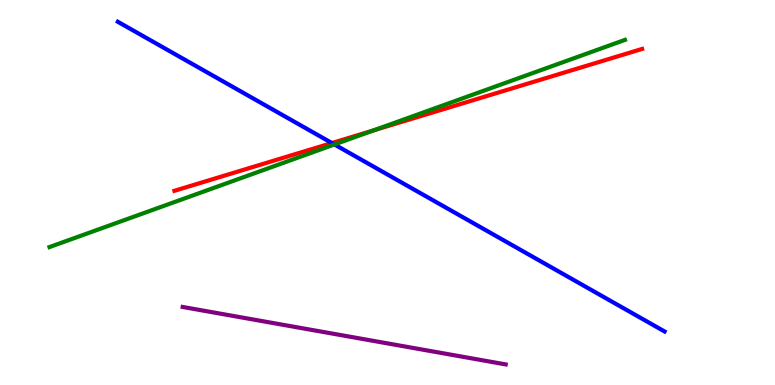[{'lines': ['blue', 'red'], 'intersections': [{'x': 4.28, 'y': 6.28}]}, {'lines': ['green', 'red'], 'intersections': [{'x': 4.82, 'y': 6.61}]}, {'lines': ['purple', 'red'], 'intersections': []}, {'lines': ['blue', 'green'], 'intersections': [{'x': 4.32, 'y': 6.25}]}, {'lines': ['blue', 'purple'], 'intersections': []}, {'lines': ['green', 'purple'], 'intersections': []}]